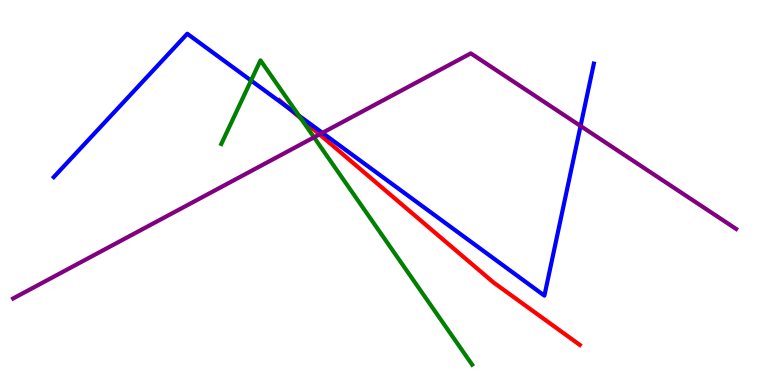[{'lines': ['blue', 'red'], 'intersections': [{'x': 3.72, 'y': 7.19}]}, {'lines': ['green', 'red'], 'intersections': [{'x': 3.88, 'y': 6.92}]}, {'lines': ['purple', 'red'], 'intersections': [{'x': 4.12, 'y': 6.51}]}, {'lines': ['blue', 'green'], 'intersections': [{'x': 3.24, 'y': 7.91}, {'x': 3.86, 'y': 7.0}]}, {'lines': ['blue', 'purple'], 'intersections': [{'x': 4.16, 'y': 6.55}, {'x': 7.49, 'y': 6.73}]}, {'lines': ['green', 'purple'], 'intersections': [{'x': 4.05, 'y': 6.43}]}]